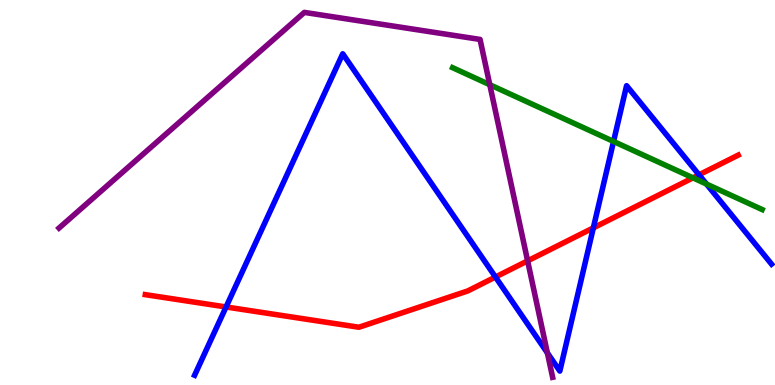[{'lines': ['blue', 'red'], 'intersections': [{'x': 2.92, 'y': 2.03}, {'x': 6.39, 'y': 2.8}, {'x': 7.66, 'y': 4.08}, {'x': 9.02, 'y': 5.46}]}, {'lines': ['green', 'red'], 'intersections': [{'x': 8.94, 'y': 5.38}]}, {'lines': ['purple', 'red'], 'intersections': [{'x': 6.81, 'y': 3.22}]}, {'lines': ['blue', 'green'], 'intersections': [{'x': 7.92, 'y': 6.33}, {'x': 9.12, 'y': 5.22}]}, {'lines': ['blue', 'purple'], 'intersections': [{'x': 7.06, 'y': 0.834}]}, {'lines': ['green', 'purple'], 'intersections': [{'x': 6.32, 'y': 7.8}]}]